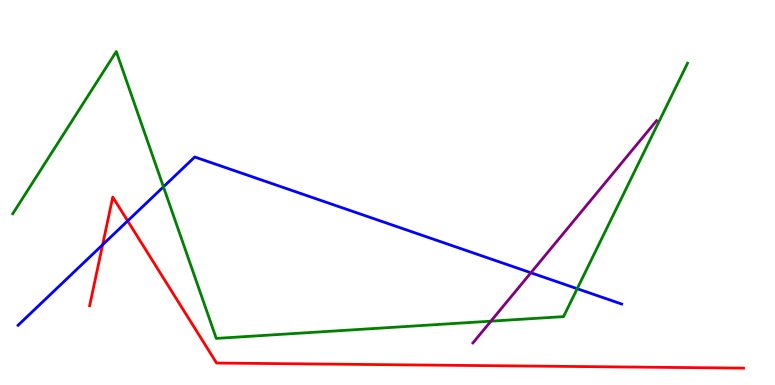[{'lines': ['blue', 'red'], 'intersections': [{'x': 1.32, 'y': 3.64}, {'x': 1.65, 'y': 4.26}]}, {'lines': ['green', 'red'], 'intersections': []}, {'lines': ['purple', 'red'], 'intersections': []}, {'lines': ['blue', 'green'], 'intersections': [{'x': 2.11, 'y': 5.15}, {'x': 7.45, 'y': 2.5}]}, {'lines': ['blue', 'purple'], 'intersections': [{'x': 6.85, 'y': 2.92}]}, {'lines': ['green', 'purple'], 'intersections': [{'x': 6.33, 'y': 1.66}]}]